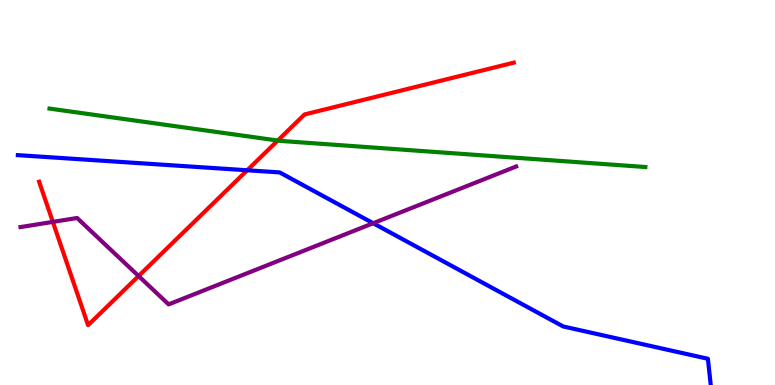[{'lines': ['blue', 'red'], 'intersections': [{'x': 3.19, 'y': 5.58}]}, {'lines': ['green', 'red'], 'intersections': [{'x': 3.58, 'y': 6.35}]}, {'lines': ['purple', 'red'], 'intersections': [{'x': 0.682, 'y': 4.24}, {'x': 1.79, 'y': 2.83}]}, {'lines': ['blue', 'green'], 'intersections': []}, {'lines': ['blue', 'purple'], 'intersections': [{'x': 4.82, 'y': 4.2}]}, {'lines': ['green', 'purple'], 'intersections': []}]